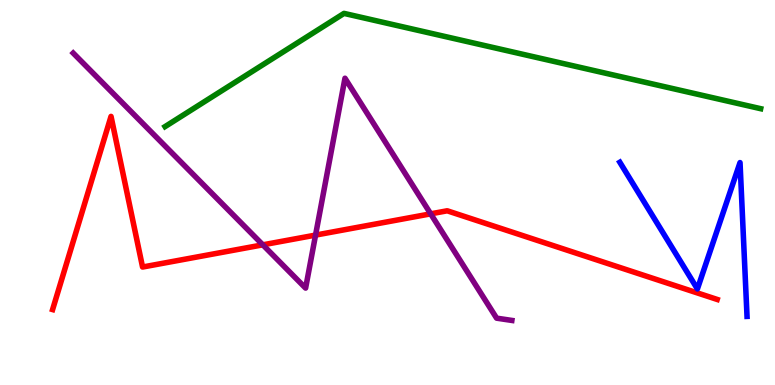[{'lines': ['blue', 'red'], 'intersections': []}, {'lines': ['green', 'red'], 'intersections': []}, {'lines': ['purple', 'red'], 'intersections': [{'x': 3.39, 'y': 3.64}, {'x': 4.07, 'y': 3.89}, {'x': 5.56, 'y': 4.45}]}, {'lines': ['blue', 'green'], 'intersections': []}, {'lines': ['blue', 'purple'], 'intersections': []}, {'lines': ['green', 'purple'], 'intersections': []}]